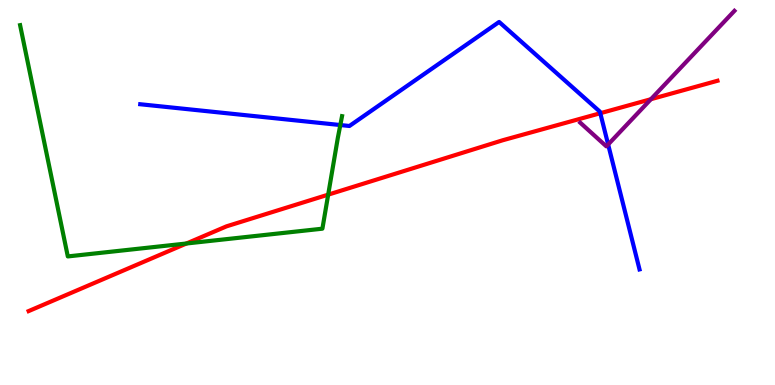[{'lines': ['blue', 'red'], 'intersections': [{'x': 7.75, 'y': 7.06}]}, {'lines': ['green', 'red'], 'intersections': [{'x': 2.41, 'y': 3.68}, {'x': 4.23, 'y': 4.94}]}, {'lines': ['purple', 'red'], 'intersections': [{'x': 8.4, 'y': 7.42}]}, {'lines': ['blue', 'green'], 'intersections': [{'x': 4.39, 'y': 6.75}]}, {'lines': ['blue', 'purple'], 'intersections': [{'x': 7.85, 'y': 6.25}]}, {'lines': ['green', 'purple'], 'intersections': []}]